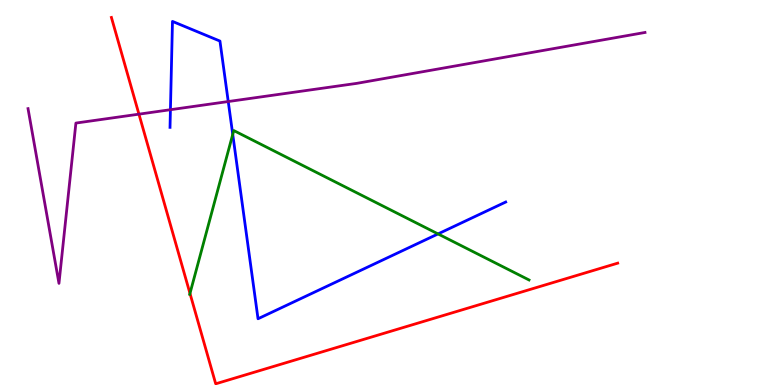[{'lines': ['blue', 'red'], 'intersections': []}, {'lines': ['green', 'red'], 'intersections': [{'x': 2.45, 'y': 2.38}]}, {'lines': ['purple', 'red'], 'intersections': [{'x': 1.79, 'y': 7.03}]}, {'lines': ['blue', 'green'], 'intersections': [{'x': 3.0, 'y': 6.51}, {'x': 5.65, 'y': 3.92}]}, {'lines': ['blue', 'purple'], 'intersections': [{'x': 2.2, 'y': 7.15}, {'x': 2.95, 'y': 7.36}]}, {'lines': ['green', 'purple'], 'intersections': []}]